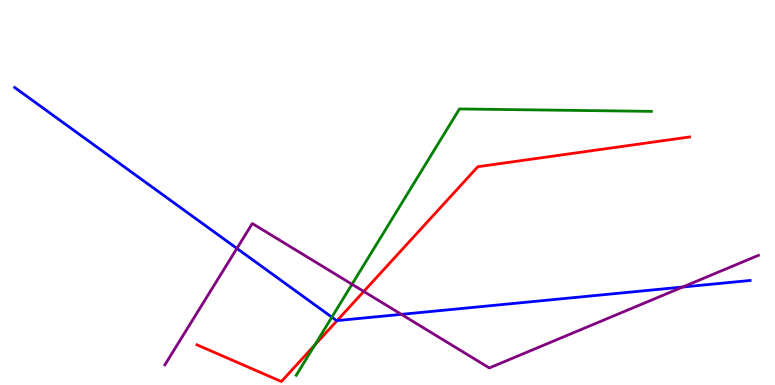[{'lines': ['blue', 'red'], 'intersections': [{'x': 4.35, 'y': 1.67}]}, {'lines': ['green', 'red'], 'intersections': [{'x': 4.06, 'y': 1.04}]}, {'lines': ['purple', 'red'], 'intersections': [{'x': 4.69, 'y': 2.43}]}, {'lines': ['blue', 'green'], 'intersections': [{'x': 4.28, 'y': 1.76}]}, {'lines': ['blue', 'purple'], 'intersections': [{'x': 3.06, 'y': 3.55}, {'x': 5.18, 'y': 1.84}, {'x': 8.81, 'y': 2.54}]}, {'lines': ['green', 'purple'], 'intersections': [{'x': 4.54, 'y': 2.62}]}]